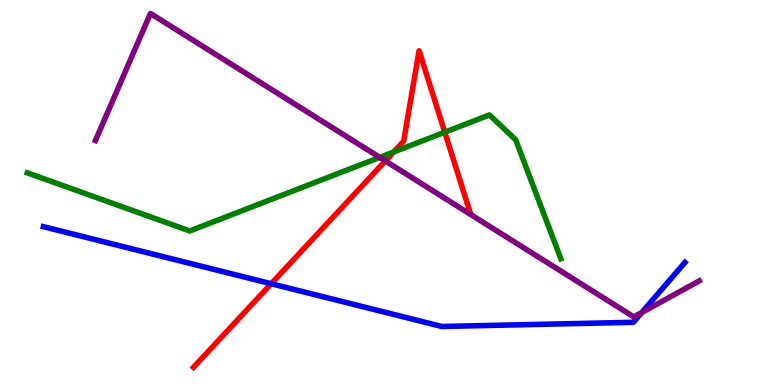[{'lines': ['blue', 'red'], 'intersections': [{'x': 3.5, 'y': 2.63}]}, {'lines': ['green', 'red'], 'intersections': [{'x': 5.08, 'y': 6.05}, {'x': 5.74, 'y': 6.57}]}, {'lines': ['purple', 'red'], 'intersections': [{'x': 4.97, 'y': 5.82}]}, {'lines': ['blue', 'green'], 'intersections': []}, {'lines': ['blue', 'purple'], 'intersections': [{'x': 8.28, 'y': 1.88}]}, {'lines': ['green', 'purple'], 'intersections': [{'x': 4.9, 'y': 5.91}]}]